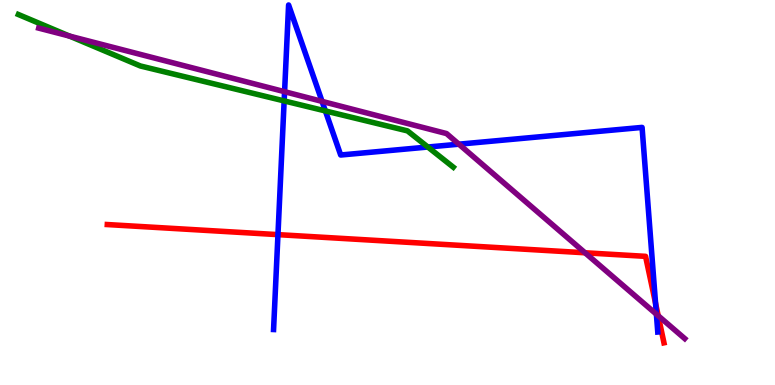[{'lines': ['blue', 'red'], 'intersections': [{'x': 3.59, 'y': 3.91}, {'x': 8.46, 'y': 2.12}]}, {'lines': ['green', 'red'], 'intersections': []}, {'lines': ['purple', 'red'], 'intersections': [{'x': 7.55, 'y': 3.43}, {'x': 8.49, 'y': 1.8}]}, {'lines': ['blue', 'green'], 'intersections': [{'x': 3.67, 'y': 7.38}, {'x': 4.2, 'y': 7.12}, {'x': 5.52, 'y': 6.18}]}, {'lines': ['blue', 'purple'], 'intersections': [{'x': 3.67, 'y': 7.62}, {'x': 4.16, 'y': 7.37}, {'x': 5.92, 'y': 6.25}, {'x': 8.47, 'y': 1.84}]}, {'lines': ['green', 'purple'], 'intersections': [{'x': 0.897, 'y': 9.06}]}]